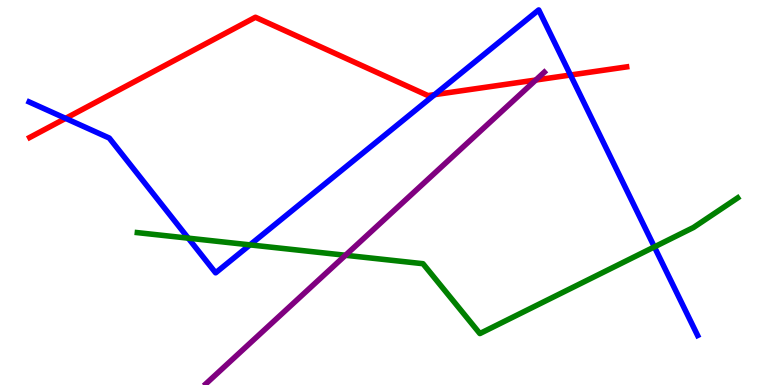[{'lines': ['blue', 'red'], 'intersections': [{'x': 0.846, 'y': 6.93}, {'x': 5.61, 'y': 7.54}, {'x': 7.36, 'y': 8.05}]}, {'lines': ['green', 'red'], 'intersections': []}, {'lines': ['purple', 'red'], 'intersections': [{'x': 6.91, 'y': 7.92}]}, {'lines': ['blue', 'green'], 'intersections': [{'x': 2.43, 'y': 3.81}, {'x': 3.23, 'y': 3.64}, {'x': 8.44, 'y': 3.59}]}, {'lines': ['blue', 'purple'], 'intersections': []}, {'lines': ['green', 'purple'], 'intersections': [{'x': 4.46, 'y': 3.37}]}]